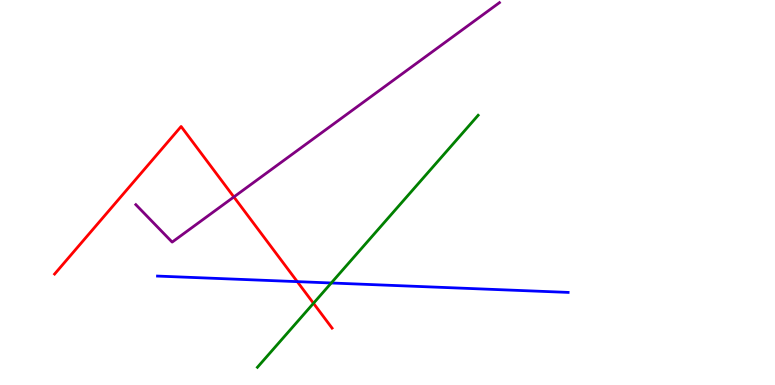[{'lines': ['blue', 'red'], 'intersections': [{'x': 3.84, 'y': 2.68}]}, {'lines': ['green', 'red'], 'intersections': [{'x': 4.04, 'y': 2.12}]}, {'lines': ['purple', 'red'], 'intersections': [{'x': 3.02, 'y': 4.88}]}, {'lines': ['blue', 'green'], 'intersections': [{'x': 4.27, 'y': 2.65}]}, {'lines': ['blue', 'purple'], 'intersections': []}, {'lines': ['green', 'purple'], 'intersections': []}]